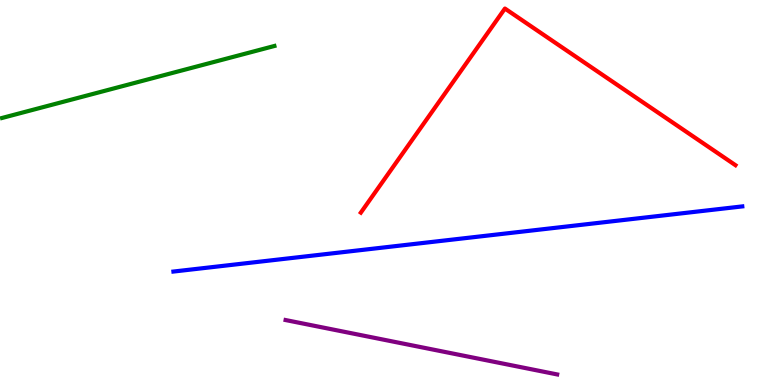[{'lines': ['blue', 'red'], 'intersections': []}, {'lines': ['green', 'red'], 'intersections': []}, {'lines': ['purple', 'red'], 'intersections': []}, {'lines': ['blue', 'green'], 'intersections': []}, {'lines': ['blue', 'purple'], 'intersections': []}, {'lines': ['green', 'purple'], 'intersections': []}]